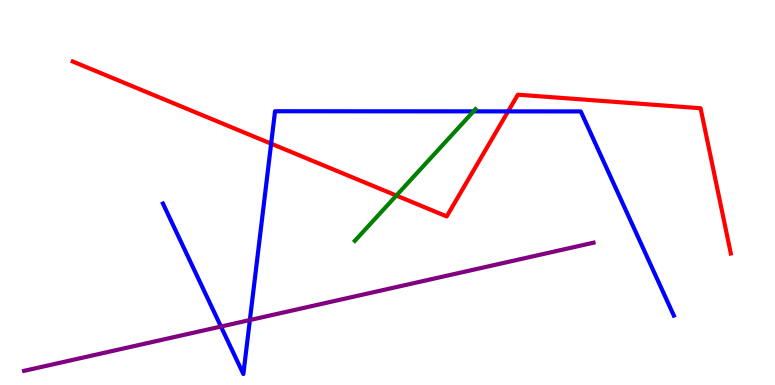[{'lines': ['blue', 'red'], 'intersections': [{'x': 3.5, 'y': 6.27}, {'x': 6.56, 'y': 7.11}]}, {'lines': ['green', 'red'], 'intersections': [{'x': 5.11, 'y': 4.92}]}, {'lines': ['purple', 'red'], 'intersections': []}, {'lines': ['blue', 'green'], 'intersections': [{'x': 6.11, 'y': 7.11}]}, {'lines': ['blue', 'purple'], 'intersections': [{'x': 2.85, 'y': 1.52}, {'x': 3.22, 'y': 1.69}]}, {'lines': ['green', 'purple'], 'intersections': []}]